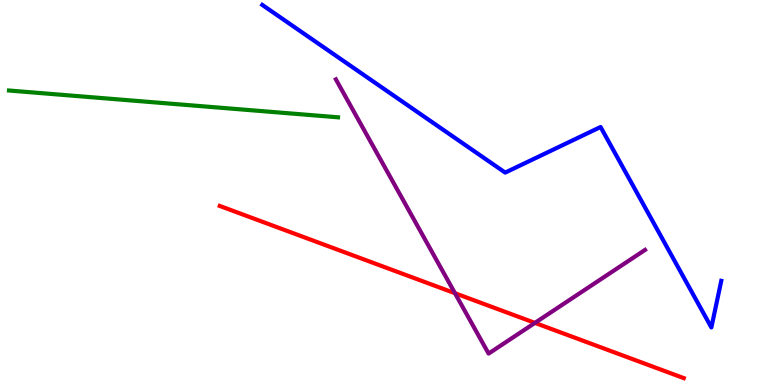[{'lines': ['blue', 'red'], 'intersections': []}, {'lines': ['green', 'red'], 'intersections': []}, {'lines': ['purple', 'red'], 'intersections': [{'x': 5.87, 'y': 2.38}, {'x': 6.9, 'y': 1.61}]}, {'lines': ['blue', 'green'], 'intersections': []}, {'lines': ['blue', 'purple'], 'intersections': []}, {'lines': ['green', 'purple'], 'intersections': []}]